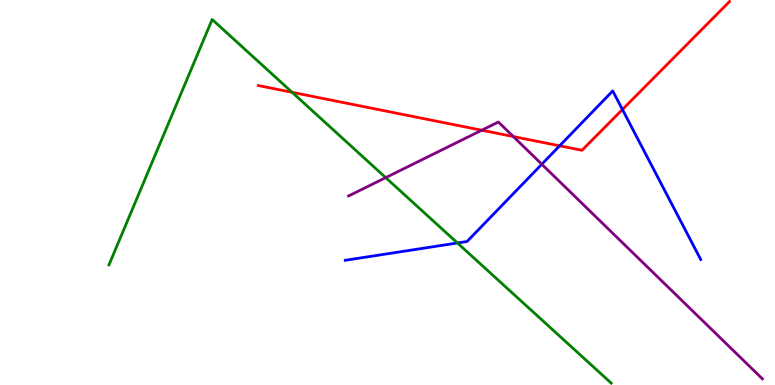[{'lines': ['blue', 'red'], 'intersections': [{'x': 7.22, 'y': 6.21}, {'x': 8.03, 'y': 7.16}]}, {'lines': ['green', 'red'], 'intersections': [{'x': 3.77, 'y': 7.6}]}, {'lines': ['purple', 'red'], 'intersections': [{'x': 6.22, 'y': 6.62}, {'x': 6.62, 'y': 6.45}]}, {'lines': ['blue', 'green'], 'intersections': [{'x': 5.9, 'y': 3.69}]}, {'lines': ['blue', 'purple'], 'intersections': [{'x': 6.99, 'y': 5.73}]}, {'lines': ['green', 'purple'], 'intersections': [{'x': 4.98, 'y': 5.39}]}]